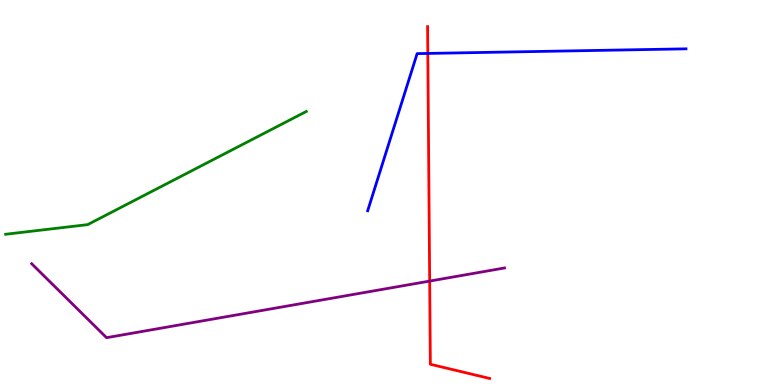[{'lines': ['blue', 'red'], 'intersections': [{'x': 5.52, 'y': 8.61}]}, {'lines': ['green', 'red'], 'intersections': []}, {'lines': ['purple', 'red'], 'intersections': [{'x': 5.54, 'y': 2.7}]}, {'lines': ['blue', 'green'], 'intersections': []}, {'lines': ['blue', 'purple'], 'intersections': []}, {'lines': ['green', 'purple'], 'intersections': []}]